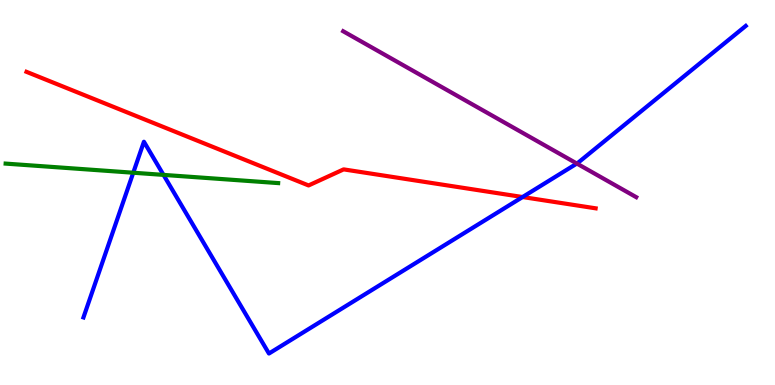[{'lines': ['blue', 'red'], 'intersections': [{'x': 6.74, 'y': 4.88}]}, {'lines': ['green', 'red'], 'intersections': []}, {'lines': ['purple', 'red'], 'intersections': []}, {'lines': ['blue', 'green'], 'intersections': [{'x': 1.72, 'y': 5.51}, {'x': 2.11, 'y': 5.46}]}, {'lines': ['blue', 'purple'], 'intersections': [{'x': 7.44, 'y': 5.75}]}, {'lines': ['green', 'purple'], 'intersections': []}]